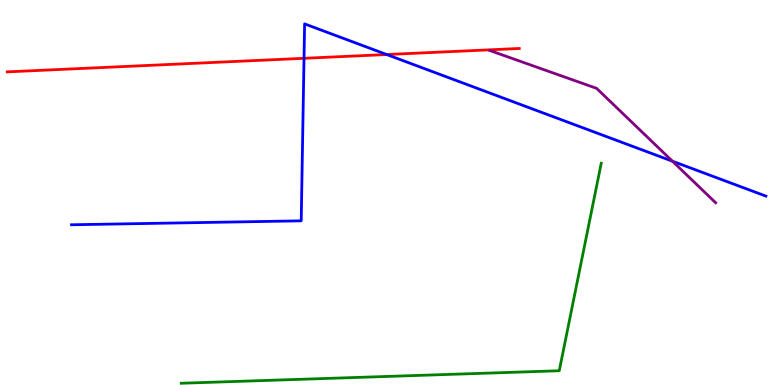[{'lines': ['blue', 'red'], 'intersections': [{'x': 3.92, 'y': 8.49}, {'x': 4.99, 'y': 8.58}]}, {'lines': ['green', 'red'], 'intersections': []}, {'lines': ['purple', 'red'], 'intersections': []}, {'lines': ['blue', 'green'], 'intersections': []}, {'lines': ['blue', 'purple'], 'intersections': [{'x': 8.68, 'y': 5.81}]}, {'lines': ['green', 'purple'], 'intersections': []}]